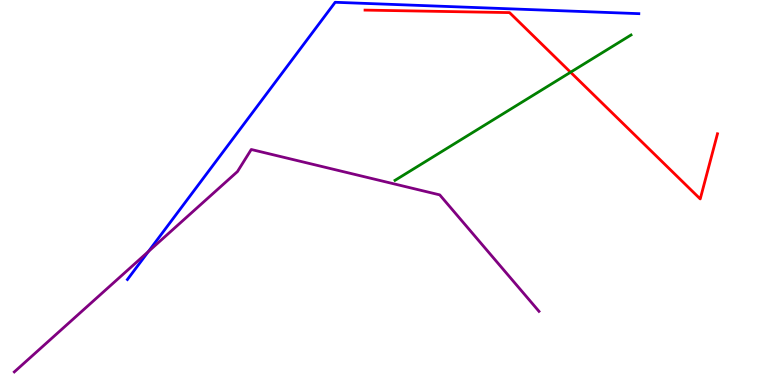[{'lines': ['blue', 'red'], 'intersections': []}, {'lines': ['green', 'red'], 'intersections': [{'x': 7.36, 'y': 8.12}]}, {'lines': ['purple', 'red'], 'intersections': []}, {'lines': ['blue', 'green'], 'intersections': []}, {'lines': ['blue', 'purple'], 'intersections': [{'x': 1.91, 'y': 3.47}]}, {'lines': ['green', 'purple'], 'intersections': []}]